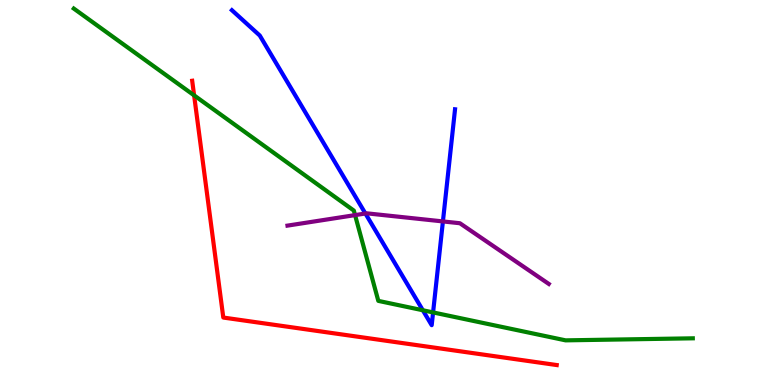[{'lines': ['blue', 'red'], 'intersections': []}, {'lines': ['green', 'red'], 'intersections': [{'x': 2.5, 'y': 7.52}]}, {'lines': ['purple', 'red'], 'intersections': []}, {'lines': ['blue', 'green'], 'intersections': [{'x': 5.46, 'y': 1.94}, {'x': 5.59, 'y': 1.89}]}, {'lines': ['blue', 'purple'], 'intersections': [{'x': 4.71, 'y': 4.45}, {'x': 5.72, 'y': 4.25}]}, {'lines': ['green', 'purple'], 'intersections': [{'x': 4.58, 'y': 4.41}]}]